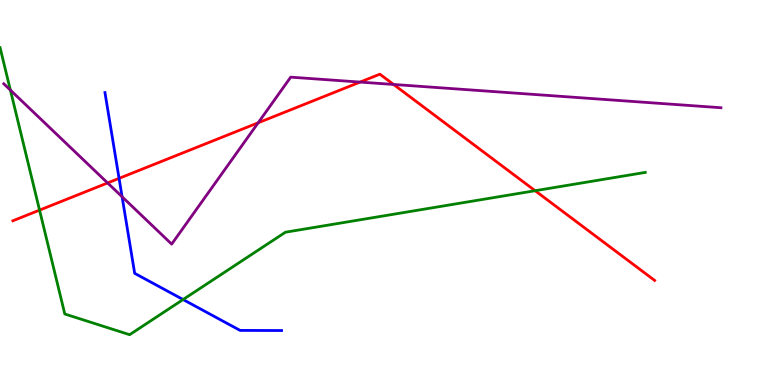[{'lines': ['blue', 'red'], 'intersections': [{'x': 1.54, 'y': 5.37}]}, {'lines': ['green', 'red'], 'intersections': [{'x': 0.51, 'y': 4.54}, {'x': 6.9, 'y': 5.05}]}, {'lines': ['purple', 'red'], 'intersections': [{'x': 1.39, 'y': 5.25}, {'x': 3.33, 'y': 6.81}, {'x': 4.65, 'y': 7.87}, {'x': 5.08, 'y': 7.81}]}, {'lines': ['blue', 'green'], 'intersections': [{'x': 2.36, 'y': 2.22}]}, {'lines': ['blue', 'purple'], 'intersections': [{'x': 1.58, 'y': 4.89}]}, {'lines': ['green', 'purple'], 'intersections': [{'x': 0.134, 'y': 7.66}]}]